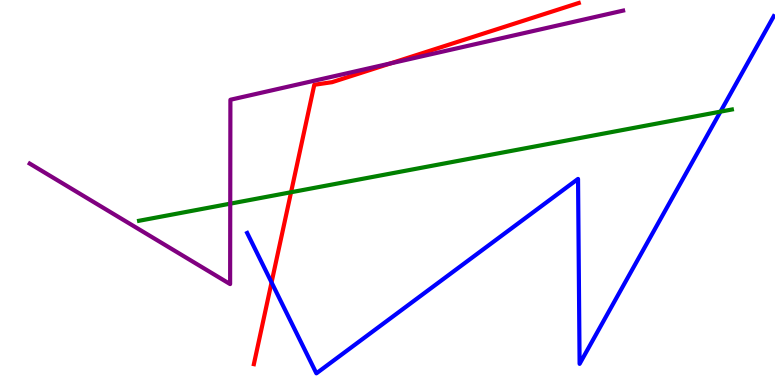[{'lines': ['blue', 'red'], 'intersections': [{'x': 3.5, 'y': 2.66}]}, {'lines': ['green', 'red'], 'intersections': [{'x': 3.76, 'y': 5.01}]}, {'lines': ['purple', 'red'], 'intersections': [{'x': 5.04, 'y': 8.35}]}, {'lines': ['blue', 'green'], 'intersections': [{'x': 9.3, 'y': 7.1}]}, {'lines': ['blue', 'purple'], 'intersections': []}, {'lines': ['green', 'purple'], 'intersections': [{'x': 2.97, 'y': 4.71}]}]